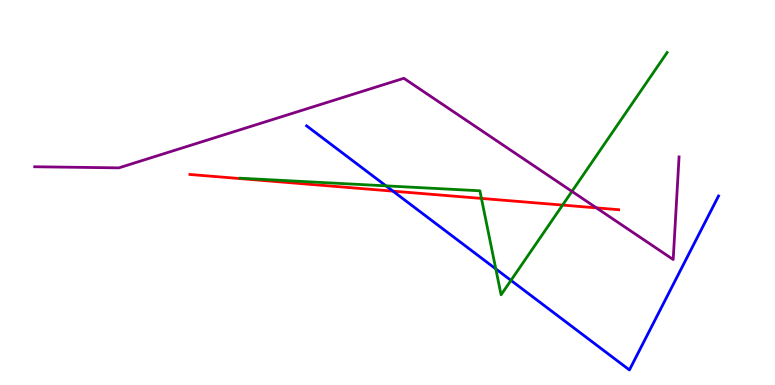[{'lines': ['blue', 'red'], 'intersections': [{'x': 5.07, 'y': 5.04}]}, {'lines': ['green', 'red'], 'intersections': [{'x': 6.21, 'y': 4.85}, {'x': 7.26, 'y': 4.67}]}, {'lines': ['purple', 'red'], 'intersections': [{'x': 7.7, 'y': 4.6}]}, {'lines': ['blue', 'green'], 'intersections': [{'x': 4.98, 'y': 5.17}, {'x': 6.4, 'y': 3.02}, {'x': 6.59, 'y': 2.72}]}, {'lines': ['blue', 'purple'], 'intersections': []}, {'lines': ['green', 'purple'], 'intersections': [{'x': 7.38, 'y': 5.03}]}]